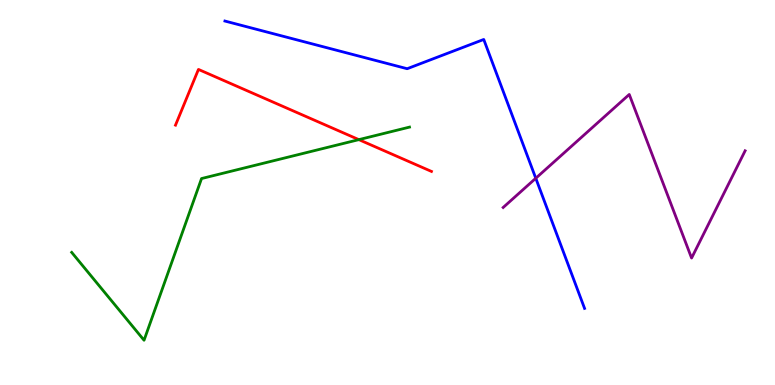[{'lines': ['blue', 'red'], 'intersections': []}, {'lines': ['green', 'red'], 'intersections': [{'x': 4.63, 'y': 6.37}]}, {'lines': ['purple', 'red'], 'intersections': []}, {'lines': ['blue', 'green'], 'intersections': []}, {'lines': ['blue', 'purple'], 'intersections': [{'x': 6.91, 'y': 5.37}]}, {'lines': ['green', 'purple'], 'intersections': []}]